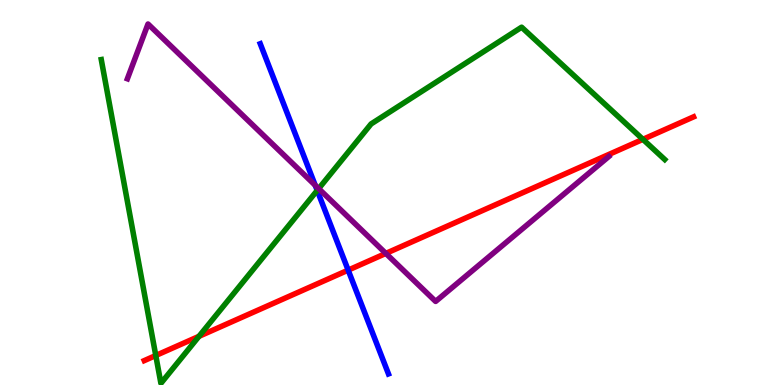[{'lines': ['blue', 'red'], 'intersections': [{'x': 4.49, 'y': 2.98}]}, {'lines': ['green', 'red'], 'intersections': [{'x': 2.01, 'y': 0.766}, {'x': 2.57, 'y': 1.26}, {'x': 8.3, 'y': 6.38}]}, {'lines': ['purple', 'red'], 'intersections': [{'x': 4.98, 'y': 3.42}]}, {'lines': ['blue', 'green'], 'intersections': [{'x': 4.09, 'y': 5.05}]}, {'lines': ['blue', 'purple'], 'intersections': [{'x': 4.07, 'y': 5.19}]}, {'lines': ['green', 'purple'], 'intersections': [{'x': 4.11, 'y': 5.1}]}]